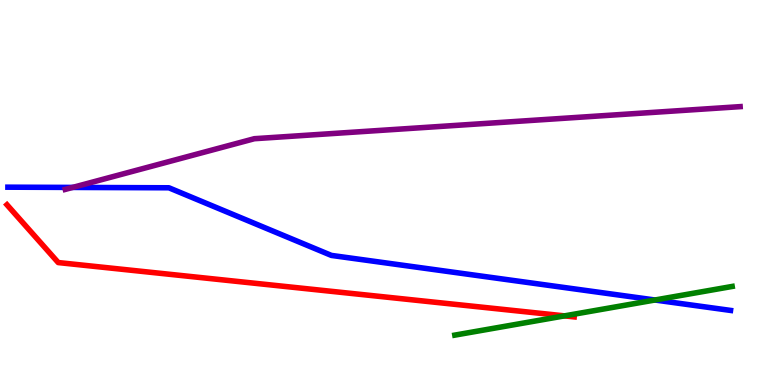[{'lines': ['blue', 'red'], 'intersections': []}, {'lines': ['green', 'red'], 'intersections': [{'x': 7.28, 'y': 1.8}]}, {'lines': ['purple', 'red'], 'intersections': []}, {'lines': ['blue', 'green'], 'intersections': [{'x': 8.45, 'y': 2.21}]}, {'lines': ['blue', 'purple'], 'intersections': [{'x': 0.938, 'y': 5.13}]}, {'lines': ['green', 'purple'], 'intersections': []}]